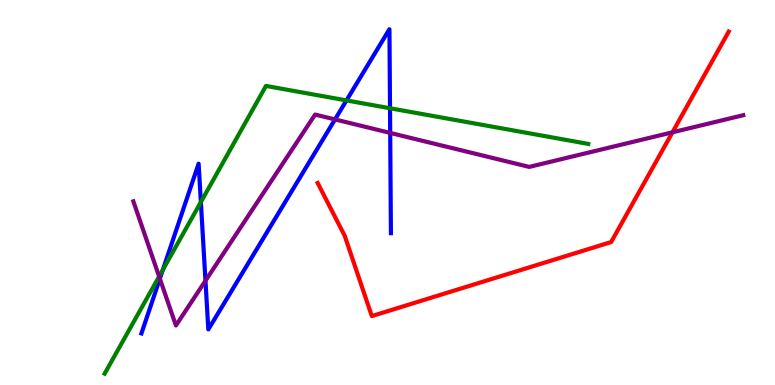[{'lines': ['blue', 'red'], 'intersections': []}, {'lines': ['green', 'red'], 'intersections': []}, {'lines': ['purple', 'red'], 'intersections': [{'x': 8.68, 'y': 6.56}]}, {'lines': ['blue', 'green'], 'intersections': [{'x': 2.1, 'y': 2.99}, {'x': 2.59, 'y': 4.75}, {'x': 4.47, 'y': 7.39}, {'x': 5.03, 'y': 7.19}]}, {'lines': ['blue', 'purple'], 'intersections': [{'x': 2.06, 'y': 2.76}, {'x': 2.65, 'y': 2.71}, {'x': 4.32, 'y': 6.9}, {'x': 5.03, 'y': 6.55}]}, {'lines': ['green', 'purple'], 'intersections': [{'x': 2.05, 'y': 2.82}]}]